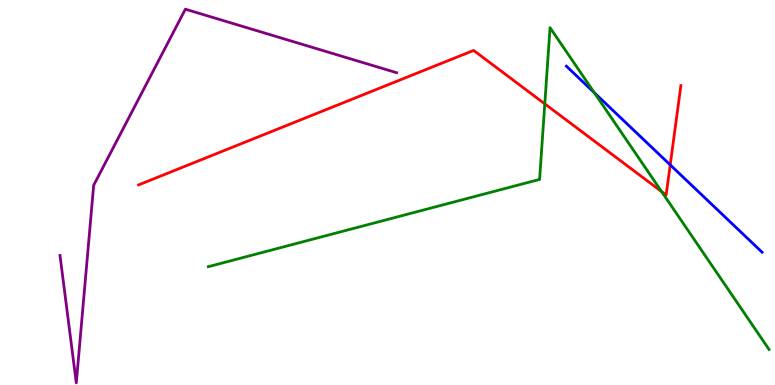[{'lines': ['blue', 'red'], 'intersections': [{'x': 8.65, 'y': 5.72}]}, {'lines': ['green', 'red'], 'intersections': [{'x': 7.03, 'y': 7.3}, {'x': 8.54, 'y': 5.02}]}, {'lines': ['purple', 'red'], 'intersections': []}, {'lines': ['blue', 'green'], 'intersections': [{'x': 7.67, 'y': 7.59}]}, {'lines': ['blue', 'purple'], 'intersections': []}, {'lines': ['green', 'purple'], 'intersections': []}]